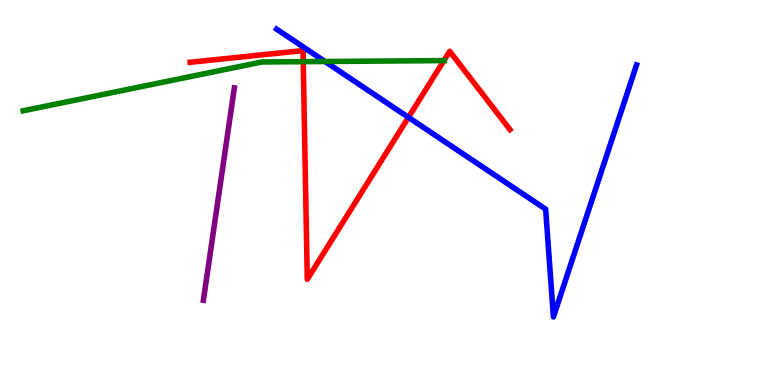[{'lines': ['blue', 'red'], 'intersections': [{'x': 5.27, 'y': 6.95}]}, {'lines': ['green', 'red'], 'intersections': [{'x': 3.91, 'y': 8.4}, {'x': 5.73, 'y': 8.43}]}, {'lines': ['purple', 'red'], 'intersections': []}, {'lines': ['blue', 'green'], 'intersections': [{'x': 4.19, 'y': 8.4}]}, {'lines': ['blue', 'purple'], 'intersections': []}, {'lines': ['green', 'purple'], 'intersections': []}]